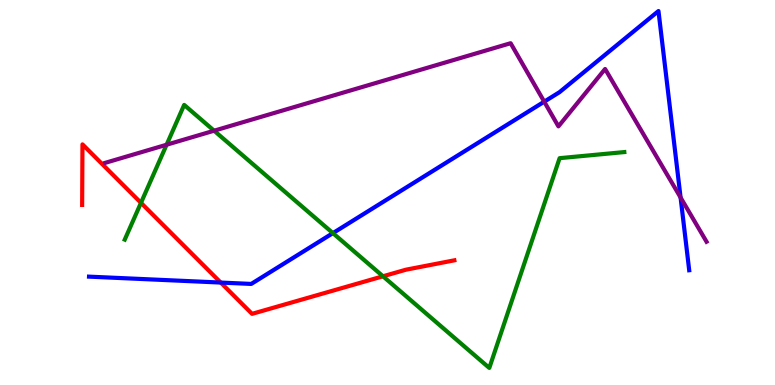[{'lines': ['blue', 'red'], 'intersections': [{'x': 2.85, 'y': 2.66}]}, {'lines': ['green', 'red'], 'intersections': [{'x': 1.82, 'y': 4.73}, {'x': 4.94, 'y': 2.82}]}, {'lines': ['purple', 'red'], 'intersections': []}, {'lines': ['blue', 'green'], 'intersections': [{'x': 4.3, 'y': 3.94}]}, {'lines': ['blue', 'purple'], 'intersections': [{'x': 7.02, 'y': 7.36}, {'x': 8.78, 'y': 4.87}]}, {'lines': ['green', 'purple'], 'intersections': [{'x': 2.15, 'y': 6.24}, {'x': 2.76, 'y': 6.6}]}]